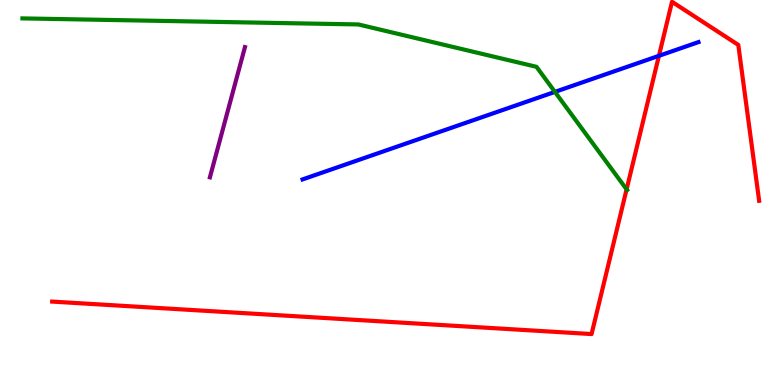[{'lines': ['blue', 'red'], 'intersections': [{'x': 8.5, 'y': 8.55}]}, {'lines': ['green', 'red'], 'intersections': [{'x': 8.09, 'y': 5.08}]}, {'lines': ['purple', 'red'], 'intersections': []}, {'lines': ['blue', 'green'], 'intersections': [{'x': 7.16, 'y': 7.61}]}, {'lines': ['blue', 'purple'], 'intersections': []}, {'lines': ['green', 'purple'], 'intersections': []}]